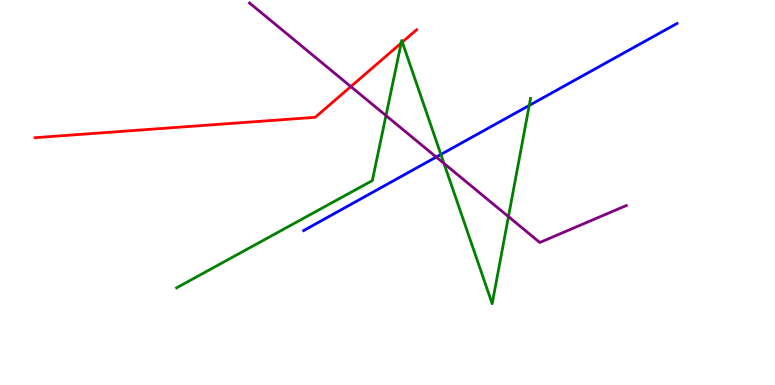[{'lines': ['blue', 'red'], 'intersections': []}, {'lines': ['green', 'red'], 'intersections': [{'x': 5.18, 'y': 8.88}, {'x': 5.19, 'y': 8.91}]}, {'lines': ['purple', 'red'], 'intersections': [{'x': 4.53, 'y': 7.75}]}, {'lines': ['blue', 'green'], 'intersections': [{'x': 5.69, 'y': 5.99}, {'x': 6.83, 'y': 7.26}]}, {'lines': ['blue', 'purple'], 'intersections': [{'x': 5.63, 'y': 5.92}]}, {'lines': ['green', 'purple'], 'intersections': [{'x': 4.98, 'y': 7.0}, {'x': 5.73, 'y': 5.76}, {'x': 6.56, 'y': 4.37}]}]